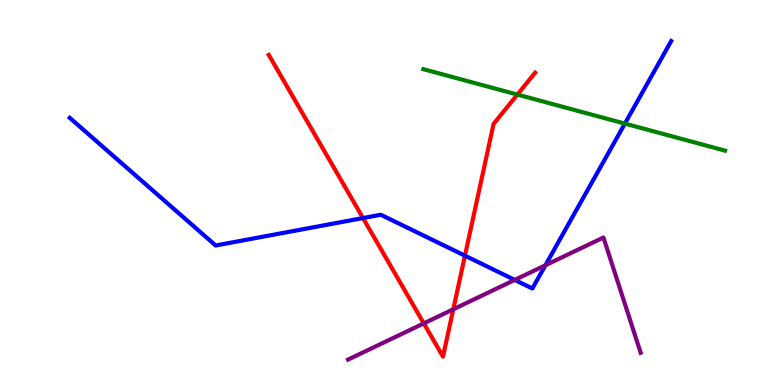[{'lines': ['blue', 'red'], 'intersections': [{'x': 4.68, 'y': 4.34}, {'x': 6.0, 'y': 3.36}]}, {'lines': ['green', 'red'], 'intersections': [{'x': 6.68, 'y': 7.54}]}, {'lines': ['purple', 'red'], 'intersections': [{'x': 5.47, 'y': 1.6}, {'x': 5.85, 'y': 1.97}]}, {'lines': ['blue', 'green'], 'intersections': [{'x': 8.06, 'y': 6.79}]}, {'lines': ['blue', 'purple'], 'intersections': [{'x': 6.64, 'y': 2.73}, {'x': 7.04, 'y': 3.11}]}, {'lines': ['green', 'purple'], 'intersections': []}]